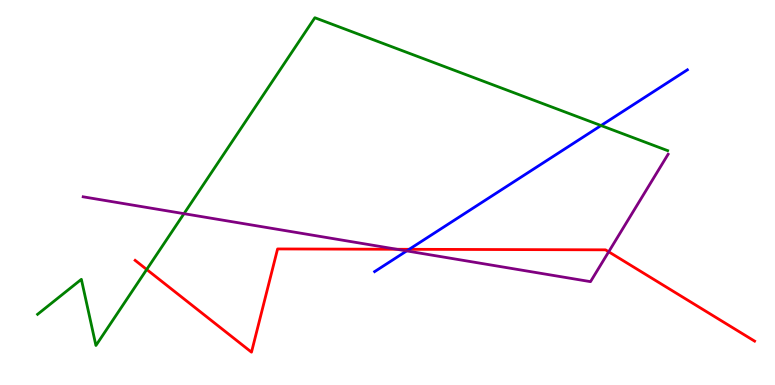[{'lines': ['blue', 'red'], 'intersections': [{'x': 5.28, 'y': 3.52}]}, {'lines': ['green', 'red'], 'intersections': [{'x': 1.89, 'y': 3.0}]}, {'lines': ['purple', 'red'], 'intersections': [{'x': 5.12, 'y': 3.53}, {'x': 7.85, 'y': 3.46}]}, {'lines': ['blue', 'green'], 'intersections': [{'x': 7.76, 'y': 6.74}]}, {'lines': ['blue', 'purple'], 'intersections': [{'x': 5.25, 'y': 3.48}]}, {'lines': ['green', 'purple'], 'intersections': [{'x': 2.37, 'y': 4.45}]}]